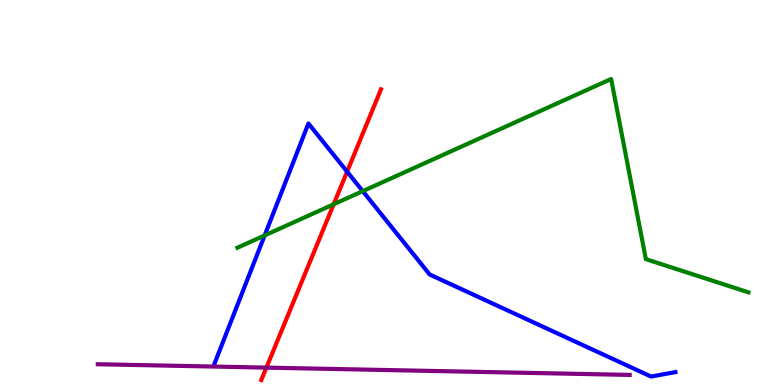[{'lines': ['blue', 'red'], 'intersections': [{'x': 4.48, 'y': 5.54}]}, {'lines': ['green', 'red'], 'intersections': [{'x': 4.31, 'y': 4.69}]}, {'lines': ['purple', 'red'], 'intersections': [{'x': 3.44, 'y': 0.451}]}, {'lines': ['blue', 'green'], 'intersections': [{'x': 3.41, 'y': 3.88}, {'x': 4.68, 'y': 5.04}]}, {'lines': ['blue', 'purple'], 'intersections': []}, {'lines': ['green', 'purple'], 'intersections': []}]